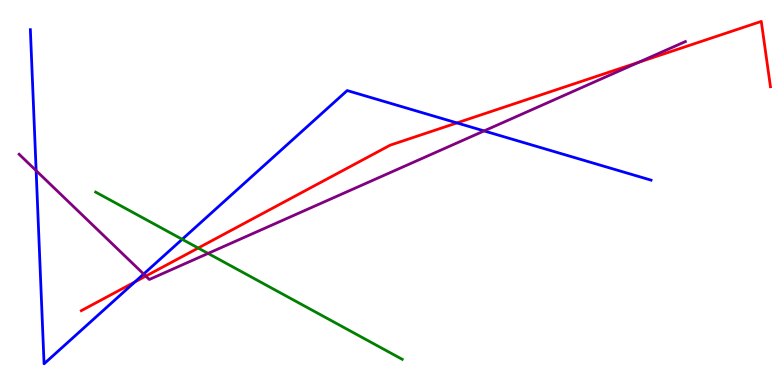[{'lines': ['blue', 'red'], 'intersections': [{'x': 1.74, 'y': 2.68}, {'x': 5.9, 'y': 6.81}]}, {'lines': ['green', 'red'], 'intersections': [{'x': 2.56, 'y': 3.56}]}, {'lines': ['purple', 'red'], 'intersections': [{'x': 1.88, 'y': 2.83}, {'x': 8.24, 'y': 8.38}]}, {'lines': ['blue', 'green'], 'intersections': [{'x': 2.35, 'y': 3.78}]}, {'lines': ['blue', 'purple'], 'intersections': [{'x': 0.466, 'y': 5.57}, {'x': 1.85, 'y': 2.88}, {'x': 6.25, 'y': 6.6}]}, {'lines': ['green', 'purple'], 'intersections': [{'x': 2.68, 'y': 3.42}]}]